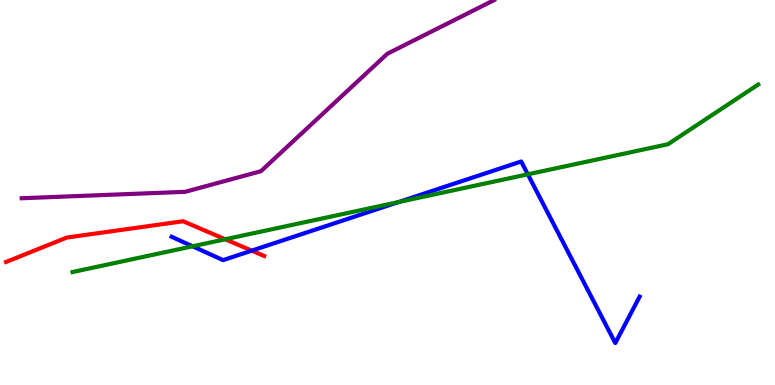[{'lines': ['blue', 'red'], 'intersections': [{'x': 3.25, 'y': 3.49}]}, {'lines': ['green', 'red'], 'intersections': [{'x': 2.91, 'y': 3.79}]}, {'lines': ['purple', 'red'], 'intersections': []}, {'lines': ['blue', 'green'], 'intersections': [{'x': 2.48, 'y': 3.6}, {'x': 5.14, 'y': 4.75}, {'x': 6.81, 'y': 5.47}]}, {'lines': ['blue', 'purple'], 'intersections': []}, {'lines': ['green', 'purple'], 'intersections': []}]